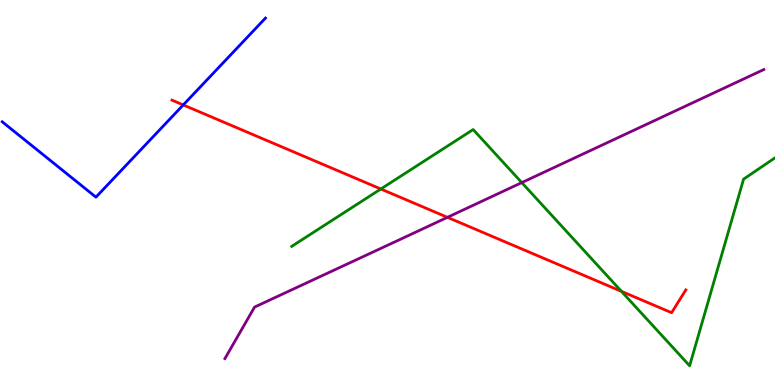[{'lines': ['blue', 'red'], 'intersections': [{'x': 2.36, 'y': 7.27}]}, {'lines': ['green', 'red'], 'intersections': [{'x': 4.91, 'y': 5.09}, {'x': 8.02, 'y': 2.43}]}, {'lines': ['purple', 'red'], 'intersections': [{'x': 5.77, 'y': 4.36}]}, {'lines': ['blue', 'green'], 'intersections': []}, {'lines': ['blue', 'purple'], 'intersections': []}, {'lines': ['green', 'purple'], 'intersections': [{'x': 6.73, 'y': 5.26}]}]